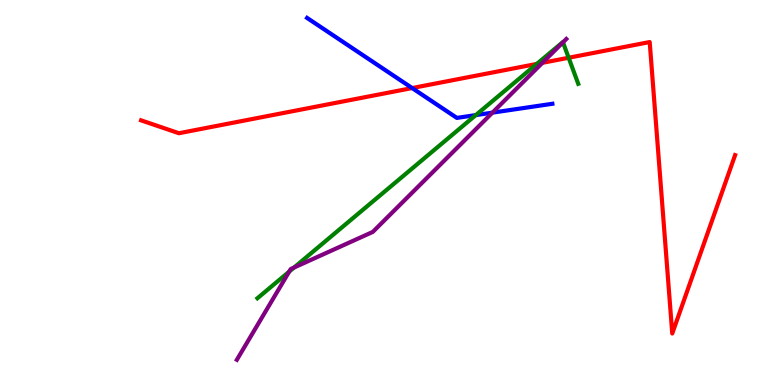[{'lines': ['blue', 'red'], 'intersections': [{'x': 5.32, 'y': 7.71}]}, {'lines': ['green', 'red'], 'intersections': [{'x': 6.93, 'y': 8.34}, {'x': 7.34, 'y': 8.5}]}, {'lines': ['purple', 'red'], 'intersections': [{'x': 7.0, 'y': 8.37}]}, {'lines': ['blue', 'green'], 'intersections': [{'x': 6.14, 'y': 7.01}]}, {'lines': ['blue', 'purple'], 'intersections': [{'x': 6.35, 'y': 7.07}]}, {'lines': ['green', 'purple'], 'intersections': [{'x': 3.73, 'y': 2.95}, {'x': 3.79, 'y': 3.05}, {'x': 7.26, 'y': 8.9}]}]